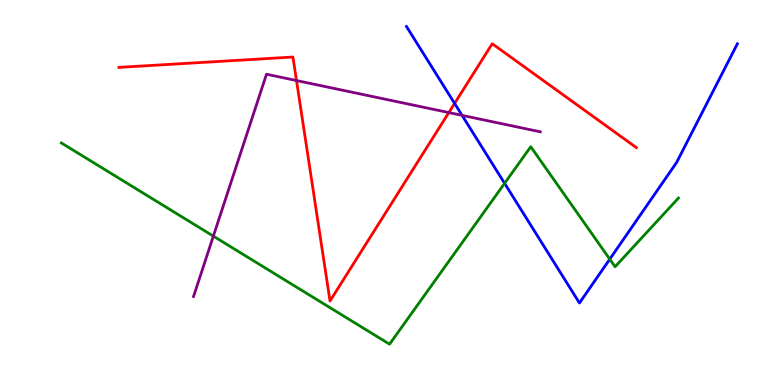[{'lines': ['blue', 'red'], 'intersections': [{'x': 5.87, 'y': 7.31}]}, {'lines': ['green', 'red'], 'intersections': []}, {'lines': ['purple', 'red'], 'intersections': [{'x': 3.83, 'y': 7.91}, {'x': 5.79, 'y': 7.08}]}, {'lines': ['blue', 'green'], 'intersections': [{'x': 6.51, 'y': 5.24}, {'x': 7.87, 'y': 3.27}]}, {'lines': ['blue', 'purple'], 'intersections': [{'x': 5.96, 'y': 7.0}]}, {'lines': ['green', 'purple'], 'intersections': [{'x': 2.75, 'y': 3.87}]}]